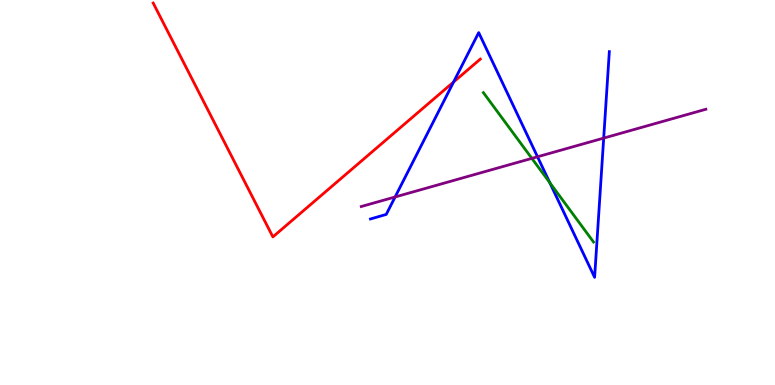[{'lines': ['blue', 'red'], 'intersections': [{'x': 5.85, 'y': 7.87}]}, {'lines': ['green', 'red'], 'intersections': []}, {'lines': ['purple', 'red'], 'intersections': []}, {'lines': ['blue', 'green'], 'intersections': [{'x': 7.09, 'y': 5.26}]}, {'lines': ['blue', 'purple'], 'intersections': [{'x': 5.1, 'y': 4.88}, {'x': 6.94, 'y': 5.93}, {'x': 7.79, 'y': 6.41}]}, {'lines': ['green', 'purple'], 'intersections': [{'x': 6.86, 'y': 5.89}]}]